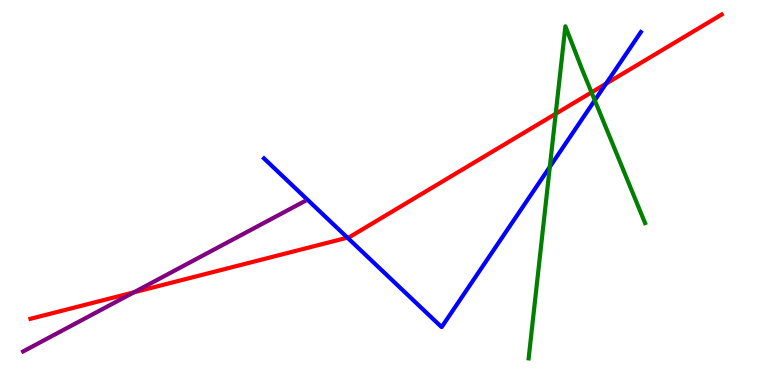[{'lines': ['blue', 'red'], 'intersections': [{'x': 4.48, 'y': 3.83}, {'x': 7.82, 'y': 7.83}]}, {'lines': ['green', 'red'], 'intersections': [{'x': 7.17, 'y': 7.04}, {'x': 7.63, 'y': 7.6}]}, {'lines': ['purple', 'red'], 'intersections': [{'x': 1.73, 'y': 2.41}]}, {'lines': ['blue', 'green'], 'intersections': [{'x': 7.09, 'y': 5.67}, {'x': 7.67, 'y': 7.39}]}, {'lines': ['blue', 'purple'], 'intersections': []}, {'lines': ['green', 'purple'], 'intersections': []}]